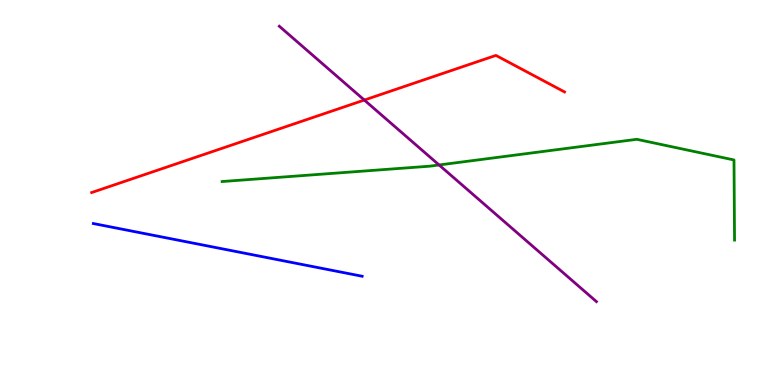[{'lines': ['blue', 'red'], 'intersections': []}, {'lines': ['green', 'red'], 'intersections': []}, {'lines': ['purple', 'red'], 'intersections': [{'x': 4.7, 'y': 7.4}]}, {'lines': ['blue', 'green'], 'intersections': []}, {'lines': ['blue', 'purple'], 'intersections': []}, {'lines': ['green', 'purple'], 'intersections': [{'x': 5.67, 'y': 5.72}]}]